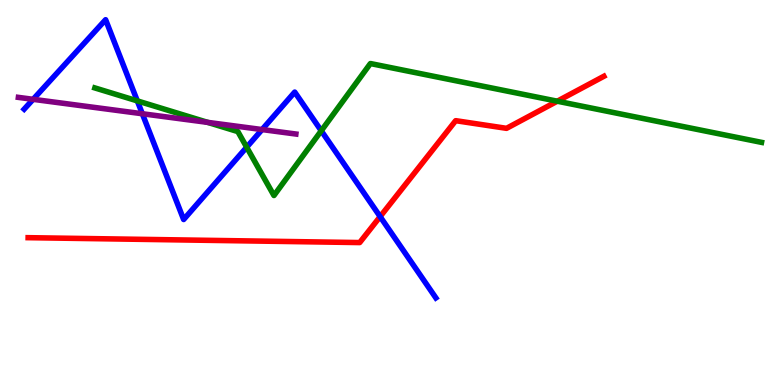[{'lines': ['blue', 'red'], 'intersections': [{'x': 4.9, 'y': 4.37}]}, {'lines': ['green', 'red'], 'intersections': [{'x': 7.19, 'y': 7.37}]}, {'lines': ['purple', 'red'], 'intersections': []}, {'lines': ['blue', 'green'], 'intersections': [{'x': 1.77, 'y': 7.38}, {'x': 3.18, 'y': 6.18}, {'x': 4.15, 'y': 6.6}]}, {'lines': ['blue', 'purple'], 'intersections': [{'x': 0.427, 'y': 7.42}, {'x': 1.84, 'y': 7.05}, {'x': 3.38, 'y': 6.63}]}, {'lines': ['green', 'purple'], 'intersections': [{'x': 2.68, 'y': 6.82}]}]